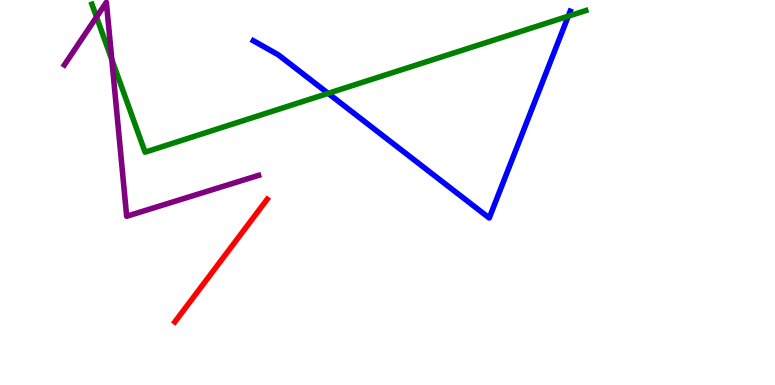[{'lines': ['blue', 'red'], 'intersections': []}, {'lines': ['green', 'red'], 'intersections': []}, {'lines': ['purple', 'red'], 'intersections': []}, {'lines': ['blue', 'green'], 'intersections': [{'x': 4.23, 'y': 7.58}, {'x': 7.33, 'y': 9.58}]}, {'lines': ['blue', 'purple'], 'intersections': []}, {'lines': ['green', 'purple'], 'intersections': [{'x': 1.25, 'y': 9.56}, {'x': 1.44, 'y': 8.45}]}]